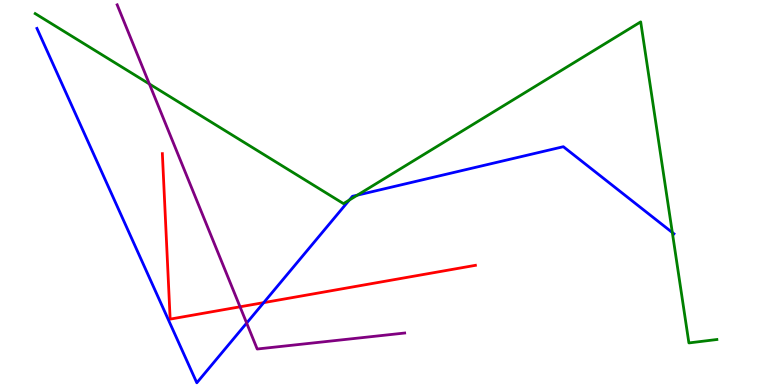[{'lines': ['blue', 'red'], 'intersections': [{'x': 3.4, 'y': 2.14}]}, {'lines': ['green', 'red'], 'intersections': []}, {'lines': ['purple', 'red'], 'intersections': [{'x': 3.1, 'y': 2.03}]}, {'lines': ['blue', 'green'], 'intersections': [{'x': 4.51, 'y': 4.8}, {'x': 4.61, 'y': 4.93}, {'x': 8.68, 'y': 3.96}]}, {'lines': ['blue', 'purple'], 'intersections': [{'x': 3.18, 'y': 1.61}]}, {'lines': ['green', 'purple'], 'intersections': [{'x': 1.93, 'y': 7.82}]}]